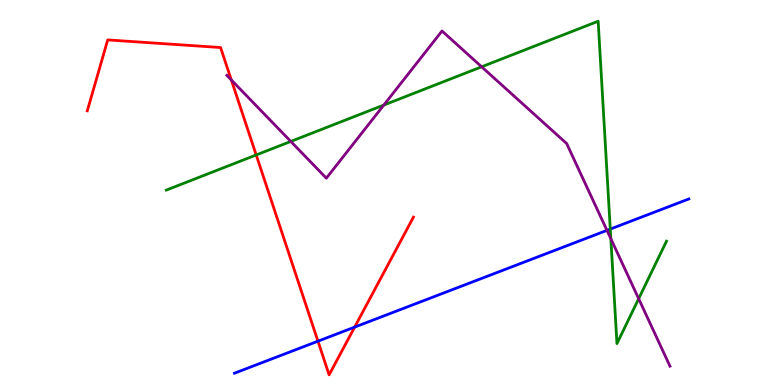[{'lines': ['blue', 'red'], 'intersections': [{'x': 4.1, 'y': 1.14}, {'x': 4.58, 'y': 1.5}]}, {'lines': ['green', 'red'], 'intersections': [{'x': 3.31, 'y': 5.98}]}, {'lines': ['purple', 'red'], 'intersections': [{'x': 2.98, 'y': 7.92}]}, {'lines': ['blue', 'green'], 'intersections': [{'x': 7.87, 'y': 4.05}]}, {'lines': ['blue', 'purple'], 'intersections': [{'x': 7.83, 'y': 4.02}]}, {'lines': ['green', 'purple'], 'intersections': [{'x': 3.75, 'y': 6.33}, {'x': 4.95, 'y': 7.27}, {'x': 6.21, 'y': 8.26}, {'x': 7.88, 'y': 3.8}, {'x': 8.24, 'y': 2.24}]}]